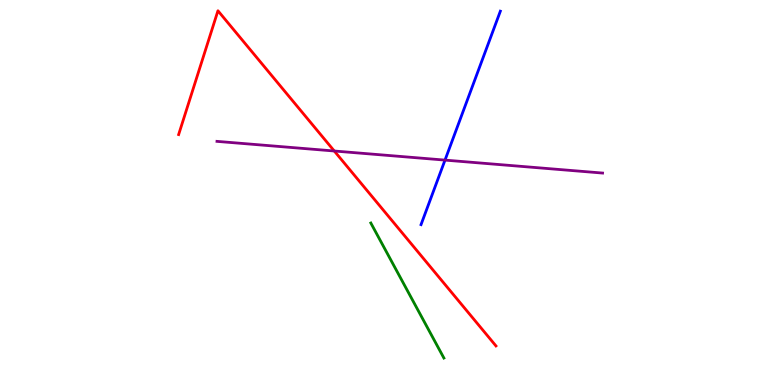[{'lines': ['blue', 'red'], 'intersections': []}, {'lines': ['green', 'red'], 'intersections': []}, {'lines': ['purple', 'red'], 'intersections': [{'x': 4.31, 'y': 6.08}]}, {'lines': ['blue', 'green'], 'intersections': []}, {'lines': ['blue', 'purple'], 'intersections': [{'x': 5.74, 'y': 5.84}]}, {'lines': ['green', 'purple'], 'intersections': []}]